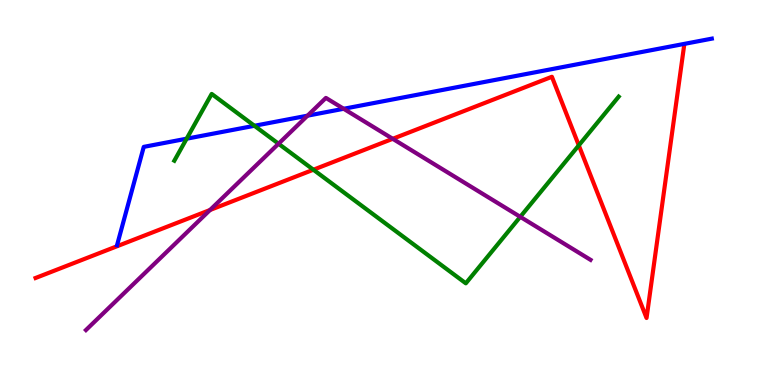[{'lines': ['blue', 'red'], 'intersections': []}, {'lines': ['green', 'red'], 'intersections': [{'x': 4.04, 'y': 5.59}, {'x': 7.47, 'y': 6.22}]}, {'lines': ['purple', 'red'], 'intersections': [{'x': 2.71, 'y': 4.55}, {'x': 5.07, 'y': 6.39}]}, {'lines': ['blue', 'green'], 'intersections': [{'x': 2.41, 'y': 6.4}, {'x': 3.28, 'y': 6.73}]}, {'lines': ['blue', 'purple'], 'intersections': [{'x': 3.97, 'y': 7.0}, {'x': 4.43, 'y': 7.17}]}, {'lines': ['green', 'purple'], 'intersections': [{'x': 3.59, 'y': 6.27}, {'x': 6.71, 'y': 4.37}]}]